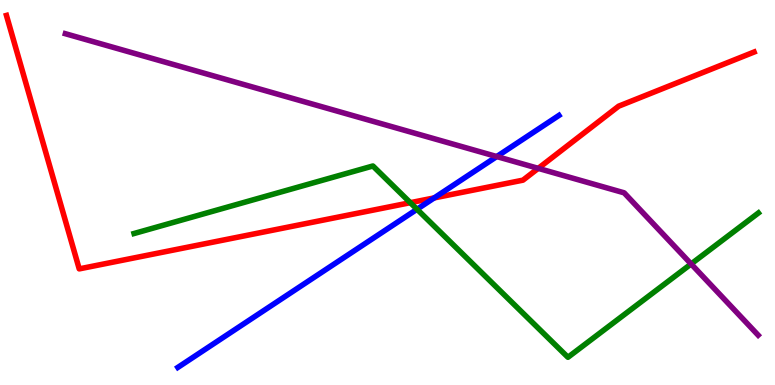[{'lines': ['blue', 'red'], 'intersections': [{'x': 5.6, 'y': 4.86}]}, {'lines': ['green', 'red'], 'intersections': [{'x': 5.29, 'y': 4.74}]}, {'lines': ['purple', 'red'], 'intersections': [{'x': 6.94, 'y': 5.63}]}, {'lines': ['blue', 'green'], 'intersections': [{'x': 5.38, 'y': 4.56}]}, {'lines': ['blue', 'purple'], 'intersections': [{'x': 6.41, 'y': 5.93}]}, {'lines': ['green', 'purple'], 'intersections': [{'x': 8.92, 'y': 3.14}]}]